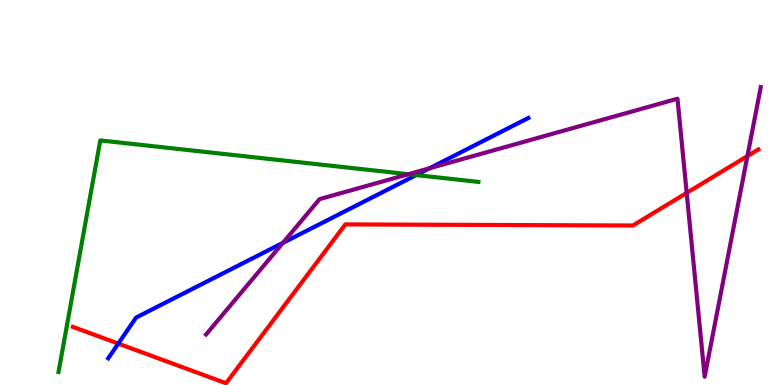[{'lines': ['blue', 'red'], 'intersections': [{'x': 1.53, 'y': 1.08}]}, {'lines': ['green', 'red'], 'intersections': []}, {'lines': ['purple', 'red'], 'intersections': [{'x': 8.86, 'y': 4.99}, {'x': 9.64, 'y': 5.95}]}, {'lines': ['blue', 'green'], 'intersections': [{'x': 5.37, 'y': 5.45}]}, {'lines': ['blue', 'purple'], 'intersections': [{'x': 3.65, 'y': 3.69}, {'x': 5.54, 'y': 5.63}]}, {'lines': ['green', 'purple'], 'intersections': [{'x': 5.27, 'y': 5.47}]}]